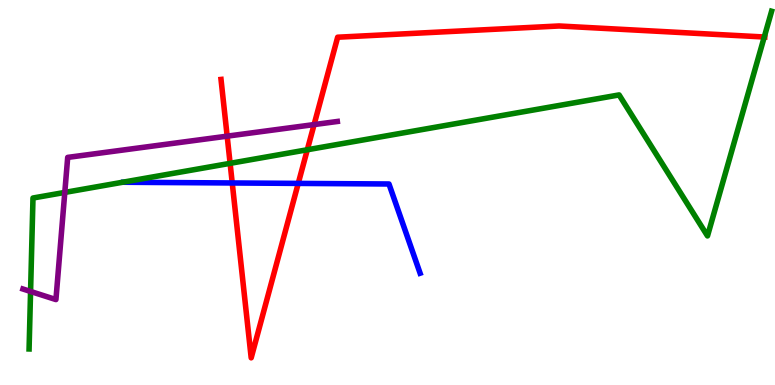[{'lines': ['blue', 'red'], 'intersections': [{'x': 3.0, 'y': 5.25}, {'x': 3.85, 'y': 5.24}]}, {'lines': ['green', 'red'], 'intersections': [{'x': 2.97, 'y': 5.76}, {'x': 3.97, 'y': 6.11}, {'x': 9.86, 'y': 9.04}]}, {'lines': ['purple', 'red'], 'intersections': [{'x': 2.93, 'y': 6.46}, {'x': 4.05, 'y': 6.76}]}, {'lines': ['blue', 'green'], 'intersections': []}, {'lines': ['blue', 'purple'], 'intersections': []}, {'lines': ['green', 'purple'], 'intersections': [{'x': 0.394, 'y': 2.43}, {'x': 0.836, 'y': 5.0}]}]